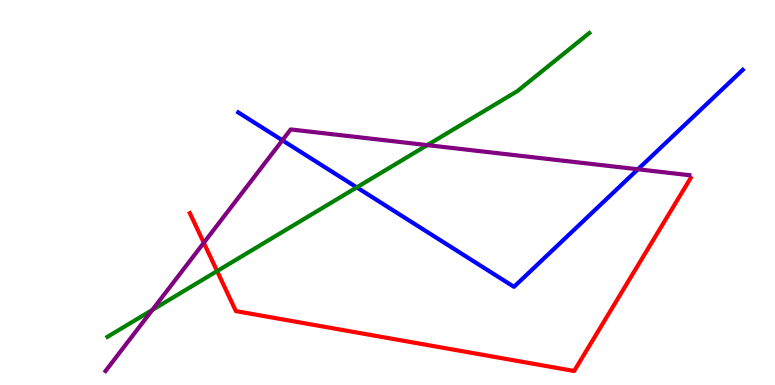[{'lines': ['blue', 'red'], 'intersections': []}, {'lines': ['green', 'red'], 'intersections': [{'x': 2.8, 'y': 2.96}]}, {'lines': ['purple', 'red'], 'intersections': [{'x': 2.63, 'y': 3.69}]}, {'lines': ['blue', 'green'], 'intersections': [{'x': 4.6, 'y': 5.13}]}, {'lines': ['blue', 'purple'], 'intersections': [{'x': 3.64, 'y': 6.36}, {'x': 8.23, 'y': 5.6}]}, {'lines': ['green', 'purple'], 'intersections': [{'x': 1.97, 'y': 1.95}, {'x': 5.51, 'y': 6.23}]}]